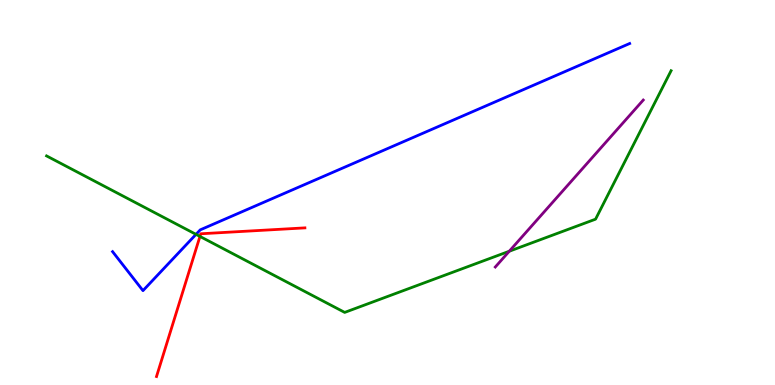[{'lines': ['blue', 'red'], 'intersections': []}, {'lines': ['green', 'red'], 'intersections': [{'x': 2.58, 'y': 3.86}]}, {'lines': ['purple', 'red'], 'intersections': []}, {'lines': ['blue', 'green'], 'intersections': [{'x': 2.53, 'y': 3.91}]}, {'lines': ['blue', 'purple'], 'intersections': []}, {'lines': ['green', 'purple'], 'intersections': [{'x': 6.57, 'y': 3.47}]}]